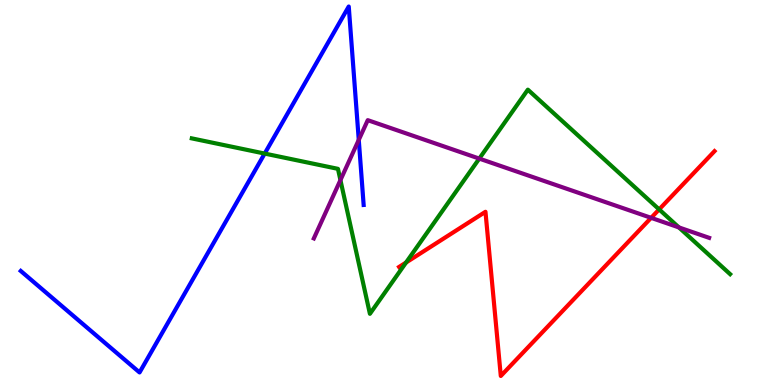[{'lines': ['blue', 'red'], 'intersections': []}, {'lines': ['green', 'red'], 'intersections': [{'x': 5.24, 'y': 3.18}, {'x': 8.51, 'y': 4.56}]}, {'lines': ['purple', 'red'], 'intersections': [{'x': 8.4, 'y': 4.34}]}, {'lines': ['blue', 'green'], 'intersections': [{'x': 3.42, 'y': 6.01}]}, {'lines': ['blue', 'purple'], 'intersections': [{'x': 4.63, 'y': 6.37}]}, {'lines': ['green', 'purple'], 'intersections': [{'x': 4.39, 'y': 5.32}, {'x': 6.18, 'y': 5.88}, {'x': 8.76, 'y': 4.09}]}]